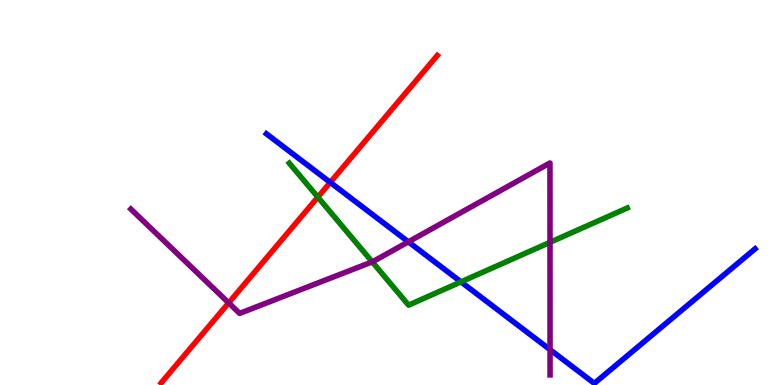[{'lines': ['blue', 'red'], 'intersections': [{'x': 4.26, 'y': 5.26}]}, {'lines': ['green', 'red'], 'intersections': [{'x': 4.1, 'y': 4.88}]}, {'lines': ['purple', 'red'], 'intersections': [{'x': 2.95, 'y': 2.13}]}, {'lines': ['blue', 'green'], 'intersections': [{'x': 5.95, 'y': 2.68}]}, {'lines': ['blue', 'purple'], 'intersections': [{'x': 5.27, 'y': 3.72}, {'x': 7.1, 'y': 0.918}]}, {'lines': ['green', 'purple'], 'intersections': [{'x': 4.8, 'y': 3.2}, {'x': 7.1, 'y': 3.71}]}]